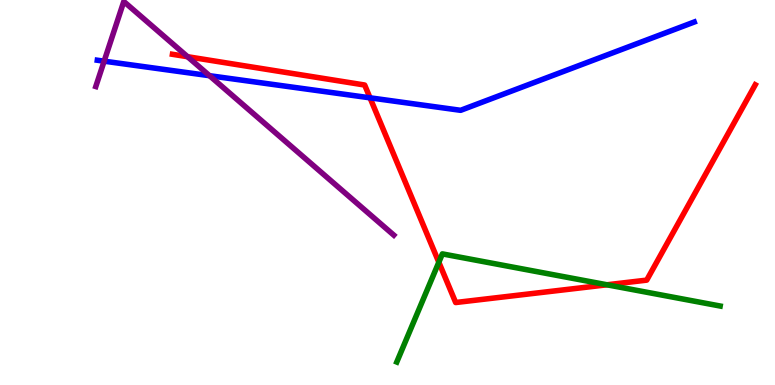[{'lines': ['blue', 'red'], 'intersections': [{'x': 4.77, 'y': 7.46}]}, {'lines': ['green', 'red'], 'intersections': [{'x': 5.66, 'y': 3.19}, {'x': 7.83, 'y': 2.6}]}, {'lines': ['purple', 'red'], 'intersections': [{'x': 2.42, 'y': 8.53}]}, {'lines': ['blue', 'green'], 'intersections': []}, {'lines': ['blue', 'purple'], 'intersections': [{'x': 1.34, 'y': 8.41}, {'x': 2.7, 'y': 8.03}]}, {'lines': ['green', 'purple'], 'intersections': []}]